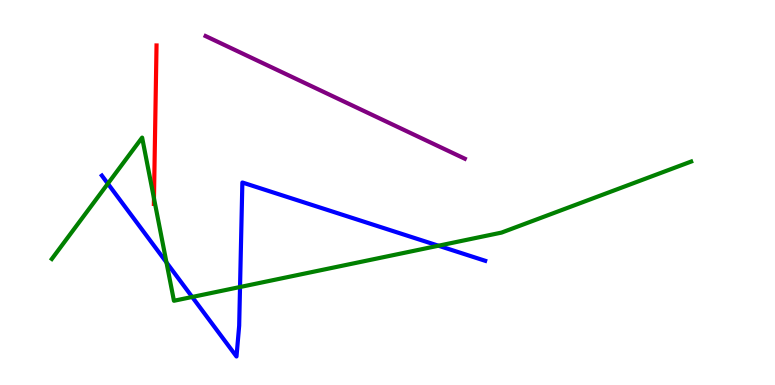[{'lines': ['blue', 'red'], 'intersections': []}, {'lines': ['green', 'red'], 'intersections': [{'x': 1.99, 'y': 4.85}]}, {'lines': ['purple', 'red'], 'intersections': []}, {'lines': ['blue', 'green'], 'intersections': [{'x': 1.39, 'y': 5.23}, {'x': 2.15, 'y': 3.18}, {'x': 2.48, 'y': 2.29}, {'x': 3.1, 'y': 2.55}, {'x': 5.66, 'y': 3.62}]}, {'lines': ['blue', 'purple'], 'intersections': []}, {'lines': ['green', 'purple'], 'intersections': []}]